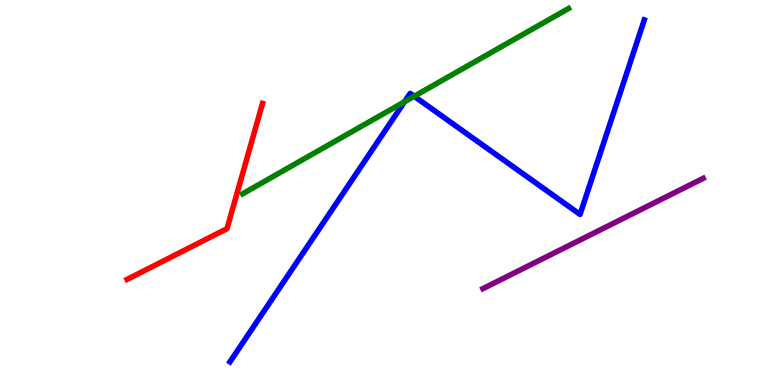[{'lines': ['blue', 'red'], 'intersections': []}, {'lines': ['green', 'red'], 'intersections': []}, {'lines': ['purple', 'red'], 'intersections': []}, {'lines': ['blue', 'green'], 'intersections': [{'x': 5.22, 'y': 7.36}, {'x': 5.34, 'y': 7.5}]}, {'lines': ['blue', 'purple'], 'intersections': []}, {'lines': ['green', 'purple'], 'intersections': []}]